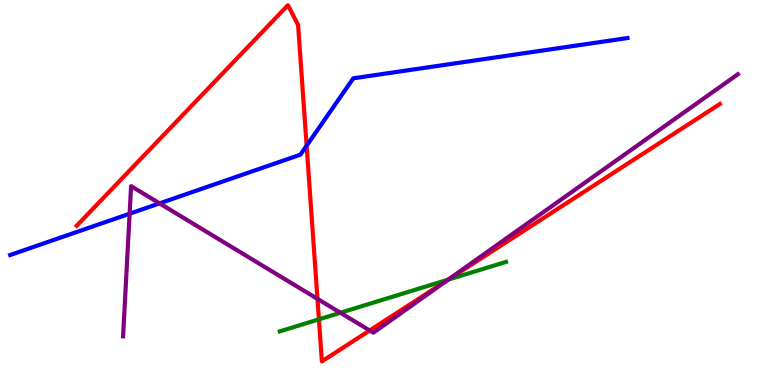[{'lines': ['blue', 'red'], 'intersections': [{'x': 3.96, 'y': 6.22}]}, {'lines': ['green', 'red'], 'intersections': [{'x': 4.12, 'y': 1.71}, {'x': 5.79, 'y': 2.74}]}, {'lines': ['purple', 'red'], 'intersections': [{'x': 4.1, 'y': 2.24}, {'x': 4.77, 'y': 1.42}, {'x': 5.77, 'y': 2.72}]}, {'lines': ['blue', 'green'], 'intersections': []}, {'lines': ['blue', 'purple'], 'intersections': [{'x': 1.67, 'y': 4.45}, {'x': 2.06, 'y': 4.72}]}, {'lines': ['green', 'purple'], 'intersections': [{'x': 4.39, 'y': 1.88}, {'x': 5.78, 'y': 2.74}]}]